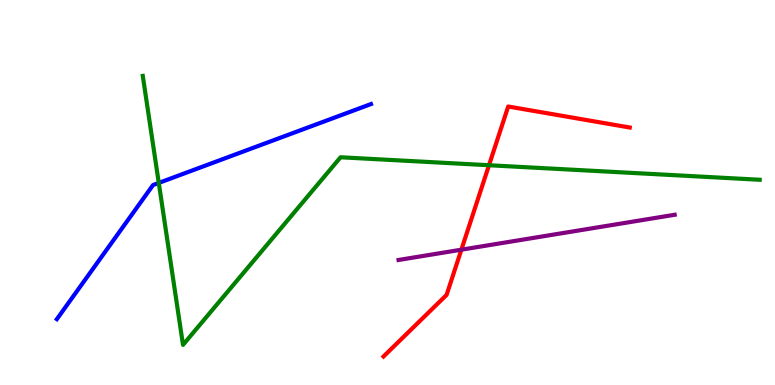[{'lines': ['blue', 'red'], 'intersections': []}, {'lines': ['green', 'red'], 'intersections': [{'x': 6.31, 'y': 5.71}]}, {'lines': ['purple', 'red'], 'intersections': [{'x': 5.95, 'y': 3.51}]}, {'lines': ['blue', 'green'], 'intersections': [{'x': 2.05, 'y': 5.25}]}, {'lines': ['blue', 'purple'], 'intersections': []}, {'lines': ['green', 'purple'], 'intersections': []}]